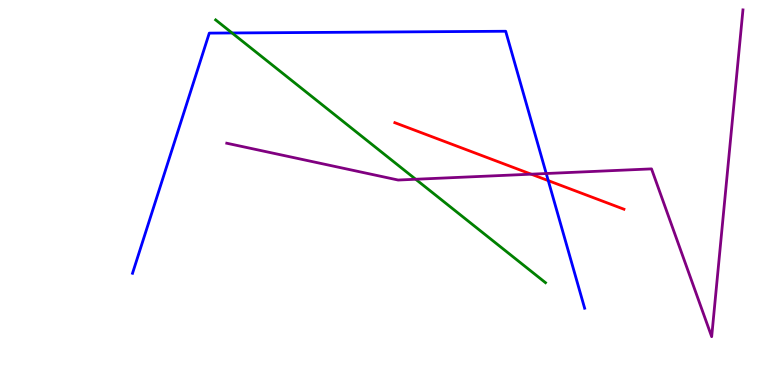[{'lines': ['blue', 'red'], 'intersections': [{'x': 7.07, 'y': 5.31}]}, {'lines': ['green', 'red'], 'intersections': []}, {'lines': ['purple', 'red'], 'intersections': [{'x': 6.85, 'y': 5.48}]}, {'lines': ['blue', 'green'], 'intersections': [{'x': 2.99, 'y': 9.14}]}, {'lines': ['blue', 'purple'], 'intersections': [{'x': 7.05, 'y': 5.49}]}, {'lines': ['green', 'purple'], 'intersections': [{'x': 5.36, 'y': 5.34}]}]